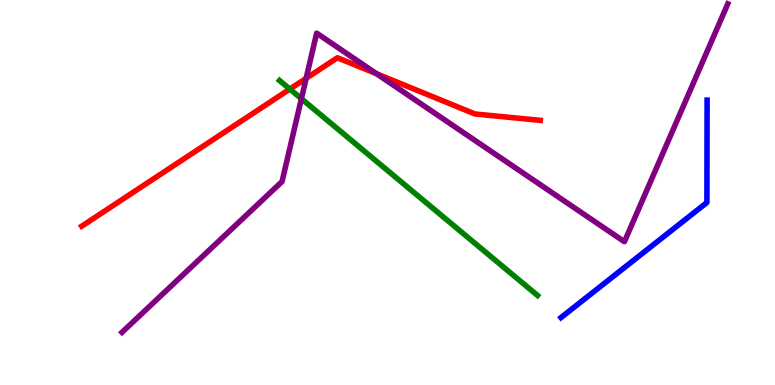[{'lines': ['blue', 'red'], 'intersections': []}, {'lines': ['green', 'red'], 'intersections': [{'x': 3.74, 'y': 7.69}]}, {'lines': ['purple', 'red'], 'intersections': [{'x': 3.95, 'y': 7.97}, {'x': 4.86, 'y': 8.08}]}, {'lines': ['blue', 'green'], 'intersections': []}, {'lines': ['blue', 'purple'], 'intersections': []}, {'lines': ['green', 'purple'], 'intersections': [{'x': 3.89, 'y': 7.44}]}]